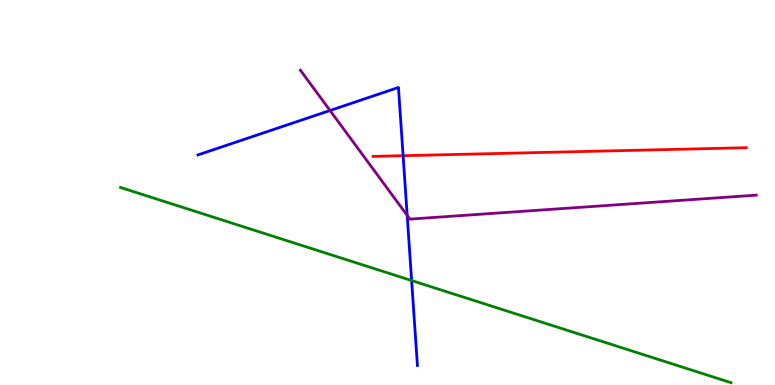[{'lines': ['blue', 'red'], 'intersections': [{'x': 5.2, 'y': 5.96}]}, {'lines': ['green', 'red'], 'intersections': []}, {'lines': ['purple', 'red'], 'intersections': []}, {'lines': ['blue', 'green'], 'intersections': [{'x': 5.31, 'y': 2.71}]}, {'lines': ['blue', 'purple'], 'intersections': [{'x': 4.26, 'y': 7.13}, {'x': 5.25, 'y': 4.41}]}, {'lines': ['green', 'purple'], 'intersections': []}]